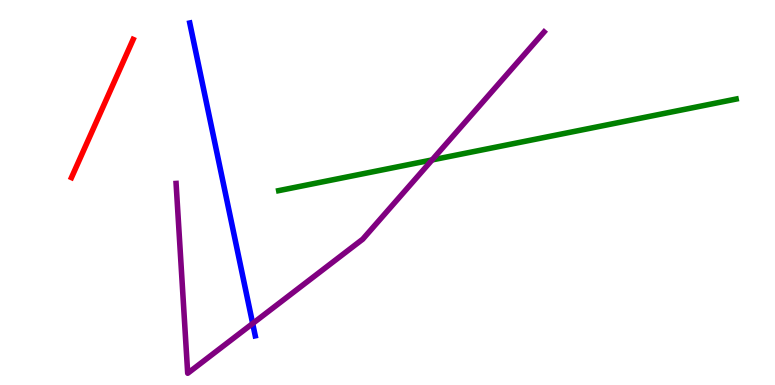[{'lines': ['blue', 'red'], 'intersections': []}, {'lines': ['green', 'red'], 'intersections': []}, {'lines': ['purple', 'red'], 'intersections': []}, {'lines': ['blue', 'green'], 'intersections': []}, {'lines': ['blue', 'purple'], 'intersections': [{'x': 3.26, 'y': 1.6}]}, {'lines': ['green', 'purple'], 'intersections': [{'x': 5.58, 'y': 5.85}]}]